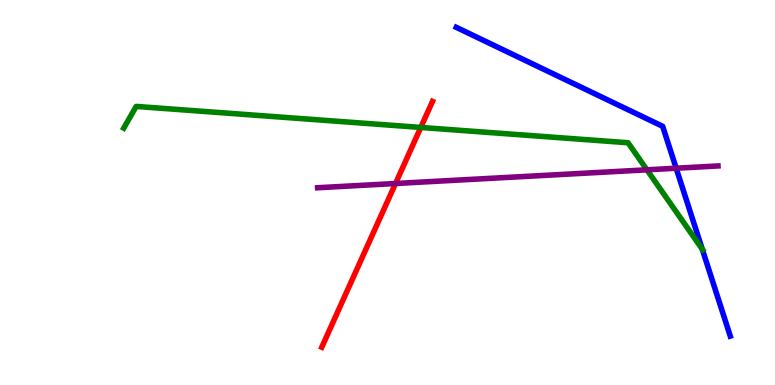[{'lines': ['blue', 'red'], 'intersections': []}, {'lines': ['green', 'red'], 'intersections': [{'x': 5.43, 'y': 6.69}]}, {'lines': ['purple', 'red'], 'intersections': [{'x': 5.1, 'y': 5.23}]}, {'lines': ['blue', 'green'], 'intersections': [{'x': 9.06, 'y': 3.53}]}, {'lines': ['blue', 'purple'], 'intersections': [{'x': 8.72, 'y': 5.63}]}, {'lines': ['green', 'purple'], 'intersections': [{'x': 8.35, 'y': 5.59}]}]